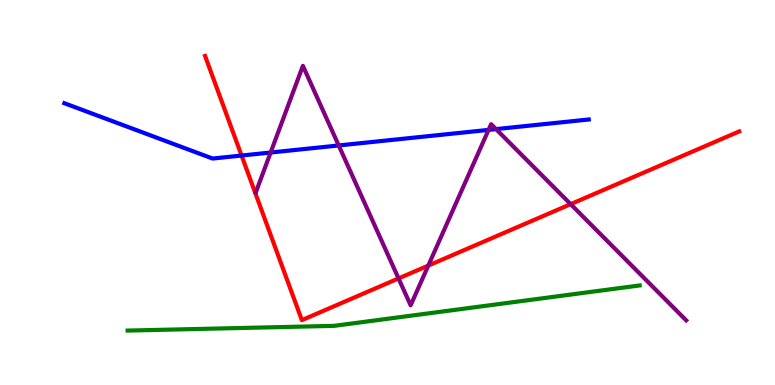[{'lines': ['blue', 'red'], 'intersections': [{'x': 3.12, 'y': 5.96}]}, {'lines': ['green', 'red'], 'intersections': []}, {'lines': ['purple', 'red'], 'intersections': [{'x': 5.14, 'y': 2.77}, {'x': 5.53, 'y': 3.1}, {'x': 7.36, 'y': 4.7}]}, {'lines': ['blue', 'green'], 'intersections': []}, {'lines': ['blue', 'purple'], 'intersections': [{'x': 3.49, 'y': 6.04}, {'x': 4.37, 'y': 6.22}, {'x': 6.3, 'y': 6.63}, {'x': 6.4, 'y': 6.65}]}, {'lines': ['green', 'purple'], 'intersections': []}]